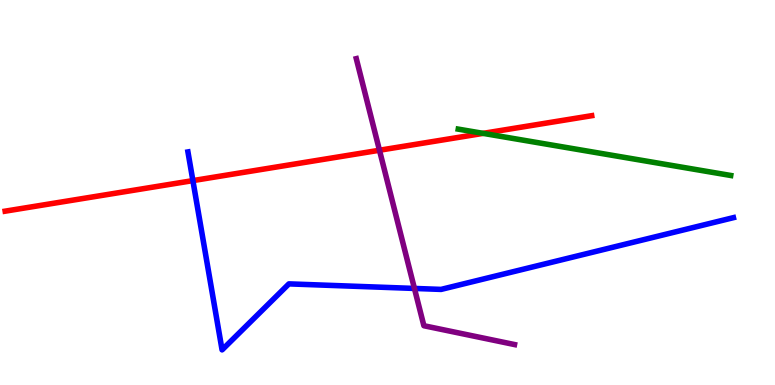[{'lines': ['blue', 'red'], 'intersections': [{'x': 2.49, 'y': 5.31}]}, {'lines': ['green', 'red'], 'intersections': [{'x': 6.23, 'y': 6.54}]}, {'lines': ['purple', 'red'], 'intersections': [{'x': 4.9, 'y': 6.1}]}, {'lines': ['blue', 'green'], 'intersections': []}, {'lines': ['blue', 'purple'], 'intersections': [{'x': 5.35, 'y': 2.51}]}, {'lines': ['green', 'purple'], 'intersections': []}]